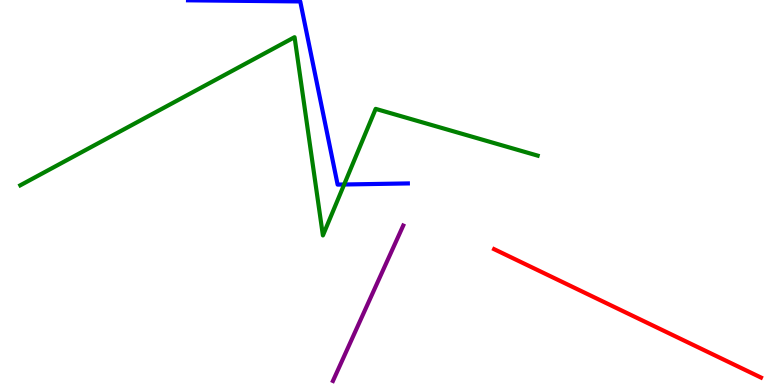[{'lines': ['blue', 'red'], 'intersections': []}, {'lines': ['green', 'red'], 'intersections': []}, {'lines': ['purple', 'red'], 'intersections': []}, {'lines': ['blue', 'green'], 'intersections': [{'x': 4.44, 'y': 5.21}]}, {'lines': ['blue', 'purple'], 'intersections': []}, {'lines': ['green', 'purple'], 'intersections': []}]